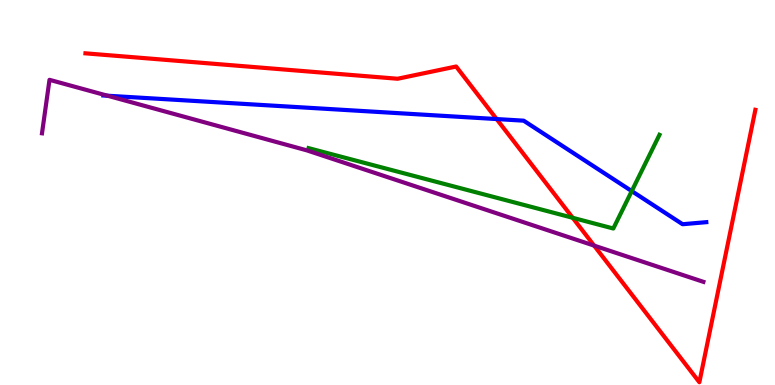[{'lines': ['blue', 'red'], 'intersections': [{'x': 6.41, 'y': 6.91}]}, {'lines': ['green', 'red'], 'intersections': [{'x': 7.39, 'y': 4.34}]}, {'lines': ['purple', 'red'], 'intersections': [{'x': 7.67, 'y': 3.62}]}, {'lines': ['blue', 'green'], 'intersections': [{'x': 8.15, 'y': 5.04}]}, {'lines': ['blue', 'purple'], 'intersections': [{'x': 1.39, 'y': 7.51}]}, {'lines': ['green', 'purple'], 'intersections': []}]